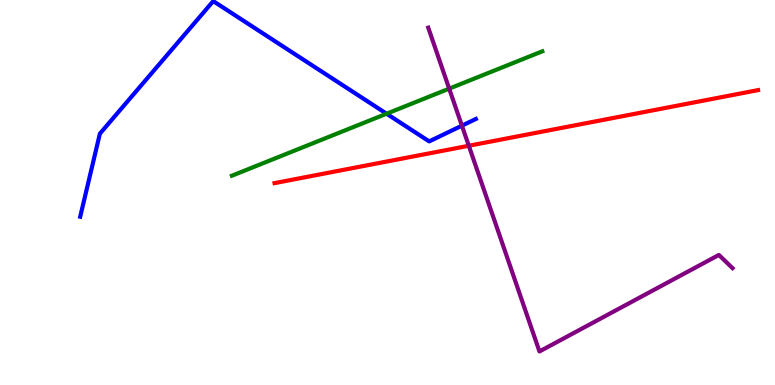[{'lines': ['blue', 'red'], 'intersections': []}, {'lines': ['green', 'red'], 'intersections': []}, {'lines': ['purple', 'red'], 'intersections': [{'x': 6.05, 'y': 6.21}]}, {'lines': ['blue', 'green'], 'intersections': [{'x': 4.99, 'y': 7.05}]}, {'lines': ['blue', 'purple'], 'intersections': [{'x': 5.96, 'y': 6.74}]}, {'lines': ['green', 'purple'], 'intersections': [{'x': 5.8, 'y': 7.7}]}]